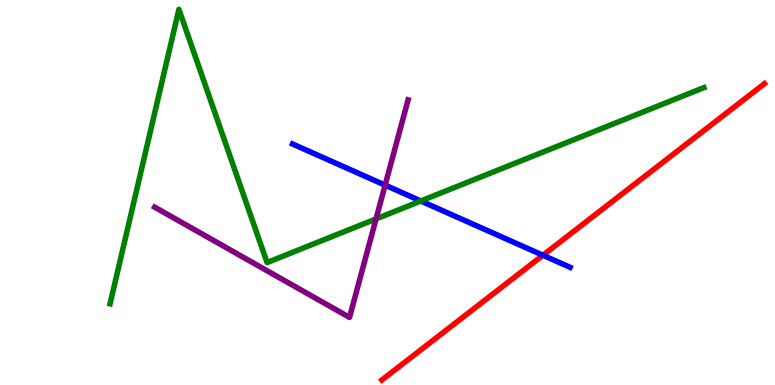[{'lines': ['blue', 'red'], 'intersections': [{'x': 7.01, 'y': 3.37}]}, {'lines': ['green', 'red'], 'intersections': []}, {'lines': ['purple', 'red'], 'intersections': []}, {'lines': ['blue', 'green'], 'intersections': [{'x': 5.43, 'y': 4.78}]}, {'lines': ['blue', 'purple'], 'intersections': [{'x': 4.97, 'y': 5.19}]}, {'lines': ['green', 'purple'], 'intersections': [{'x': 4.85, 'y': 4.31}]}]